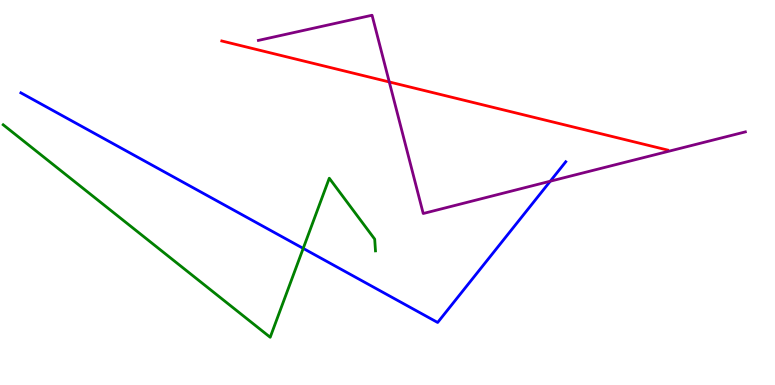[{'lines': ['blue', 'red'], 'intersections': []}, {'lines': ['green', 'red'], 'intersections': []}, {'lines': ['purple', 'red'], 'intersections': [{'x': 5.02, 'y': 7.87}]}, {'lines': ['blue', 'green'], 'intersections': [{'x': 3.91, 'y': 3.55}]}, {'lines': ['blue', 'purple'], 'intersections': [{'x': 7.1, 'y': 5.29}]}, {'lines': ['green', 'purple'], 'intersections': []}]